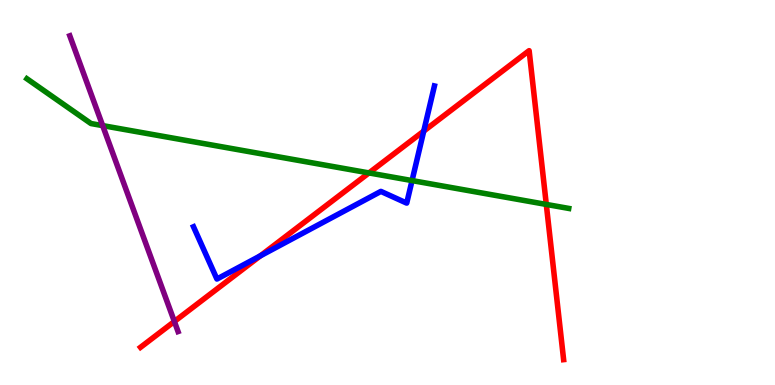[{'lines': ['blue', 'red'], 'intersections': [{'x': 3.36, 'y': 3.36}, {'x': 5.47, 'y': 6.59}]}, {'lines': ['green', 'red'], 'intersections': [{'x': 4.76, 'y': 5.51}, {'x': 7.05, 'y': 4.69}]}, {'lines': ['purple', 'red'], 'intersections': [{'x': 2.25, 'y': 1.65}]}, {'lines': ['blue', 'green'], 'intersections': [{'x': 5.32, 'y': 5.31}]}, {'lines': ['blue', 'purple'], 'intersections': []}, {'lines': ['green', 'purple'], 'intersections': [{'x': 1.32, 'y': 6.74}]}]